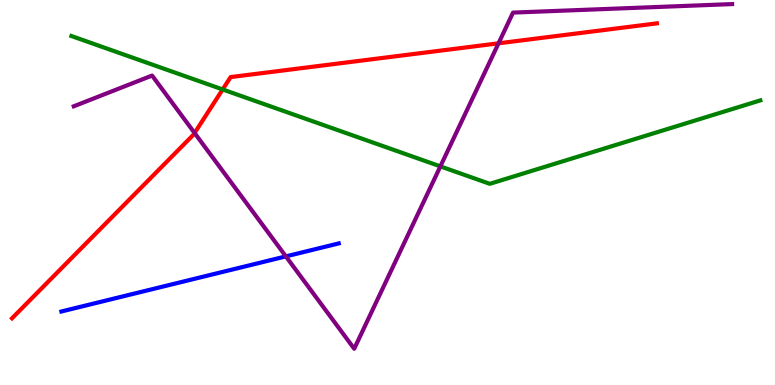[{'lines': ['blue', 'red'], 'intersections': []}, {'lines': ['green', 'red'], 'intersections': [{'x': 2.87, 'y': 7.68}]}, {'lines': ['purple', 'red'], 'intersections': [{'x': 2.51, 'y': 6.55}, {'x': 6.43, 'y': 8.87}]}, {'lines': ['blue', 'green'], 'intersections': []}, {'lines': ['blue', 'purple'], 'intersections': [{'x': 3.69, 'y': 3.34}]}, {'lines': ['green', 'purple'], 'intersections': [{'x': 5.68, 'y': 5.68}]}]